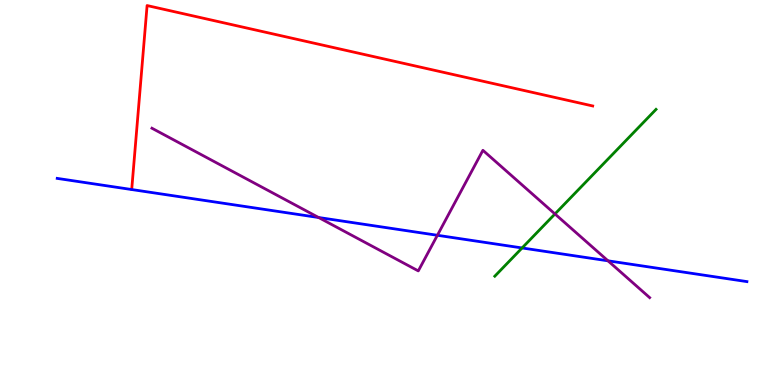[{'lines': ['blue', 'red'], 'intersections': []}, {'lines': ['green', 'red'], 'intersections': []}, {'lines': ['purple', 'red'], 'intersections': []}, {'lines': ['blue', 'green'], 'intersections': [{'x': 6.74, 'y': 3.56}]}, {'lines': ['blue', 'purple'], 'intersections': [{'x': 4.11, 'y': 4.35}, {'x': 5.64, 'y': 3.89}, {'x': 7.84, 'y': 3.23}]}, {'lines': ['green', 'purple'], 'intersections': [{'x': 7.16, 'y': 4.44}]}]